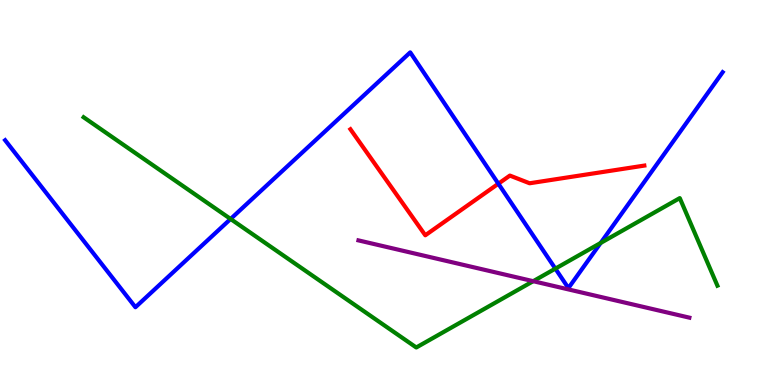[{'lines': ['blue', 'red'], 'intersections': [{'x': 6.43, 'y': 5.23}]}, {'lines': ['green', 'red'], 'intersections': []}, {'lines': ['purple', 'red'], 'intersections': []}, {'lines': ['blue', 'green'], 'intersections': [{'x': 2.98, 'y': 4.31}, {'x': 7.17, 'y': 3.02}, {'x': 7.75, 'y': 3.69}]}, {'lines': ['blue', 'purple'], 'intersections': []}, {'lines': ['green', 'purple'], 'intersections': [{'x': 6.88, 'y': 2.7}]}]